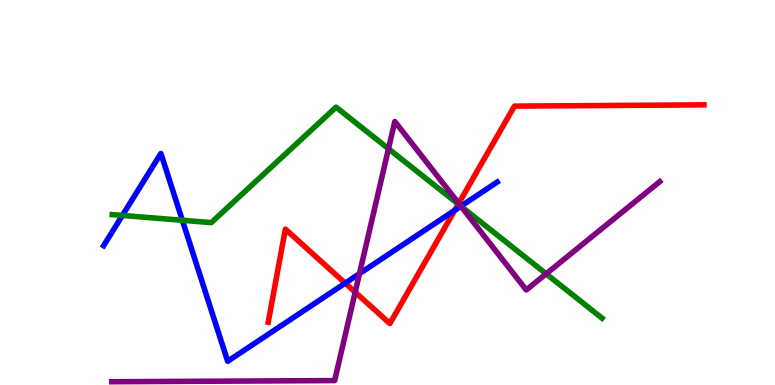[{'lines': ['blue', 'red'], 'intersections': [{'x': 4.45, 'y': 2.65}, {'x': 5.87, 'y': 4.54}]}, {'lines': ['green', 'red'], 'intersections': [{'x': 5.91, 'y': 4.7}]}, {'lines': ['purple', 'red'], 'intersections': [{'x': 4.58, 'y': 2.41}, {'x': 5.92, 'y': 4.72}]}, {'lines': ['blue', 'green'], 'intersections': [{'x': 1.58, 'y': 4.4}, {'x': 2.35, 'y': 4.28}, {'x': 5.95, 'y': 4.64}]}, {'lines': ['blue', 'purple'], 'intersections': [{'x': 4.64, 'y': 2.89}, {'x': 5.95, 'y': 4.64}]}, {'lines': ['green', 'purple'], 'intersections': [{'x': 5.01, 'y': 6.14}, {'x': 5.95, 'y': 4.64}, {'x': 7.05, 'y': 2.89}]}]